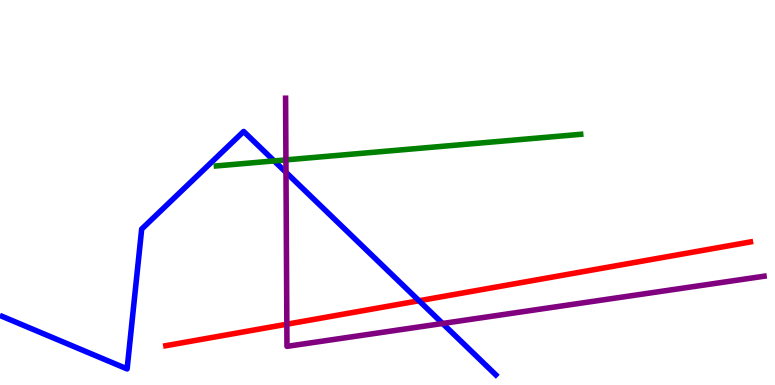[{'lines': ['blue', 'red'], 'intersections': [{'x': 5.41, 'y': 2.19}]}, {'lines': ['green', 'red'], 'intersections': []}, {'lines': ['purple', 'red'], 'intersections': [{'x': 3.7, 'y': 1.58}]}, {'lines': ['blue', 'green'], 'intersections': [{'x': 3.54, 'y': 5.82}]}, {'lines': ['blue', 'purple'], 'intersections': [{'x': 3.69, 'y': 5.52}, {'x': 5.71, 'y': 1.6}]}, {'lines': ['green', 'purple'], 'intersections': [{'x': 3.69, 'y': 5.85}]}]